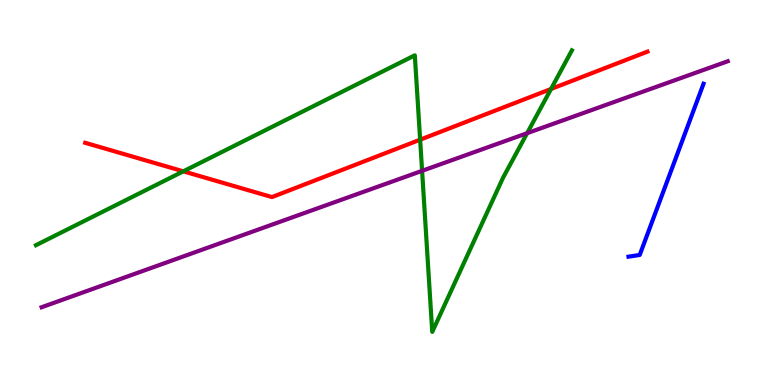[{'lines': ['blue', 'red'], 'intersections': []}, {'lines': ['green', 'red'], 'intersections': [{'x': 2.37, 'y': 5.55}, {'x': 5.42, 'y': 6.37}, {'x': 7.11, 'y': 7.69}]}, {'lines': ['purple', 'red'], 'intersections': []}, {'lines': ['blue', 'green'], 'intersections': []}, {'lines': ['blue', 'purple'], 'intersections': []}, {'lines': ['green', 'purple'], 'intersections': [{'x': 5.45, 'y': 5.56}, {'x': 6.8, 'y': 6.54}]}]